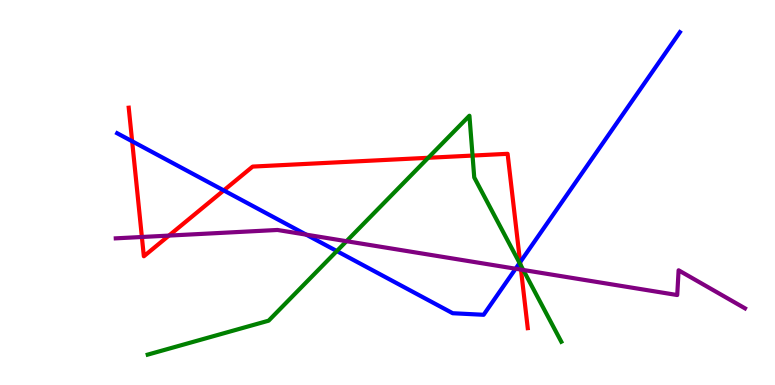[{'lines': ['blue', 'red'], 'intersections': [{'x': 1.71, 'y': 6.33}, {'x': 2.89, 'y': 5.05}, {'x': 6.71, 'y': 3.19}]}, {'lines': ['green', 'red'], 'intersections': [{'x': 5.53, 'y': 5.9}, {'x': 6.1, 'y': 5.96}, {'x': 6.71, 'y': 3.13}]}, {'lines': ['purple', 'red'], 'intersections': [{'x': 1.83, 'y': 3.84}, {'x': 2.18, 'y': 3.88}, {'x': 6.72, 'y': 3.0}]}, {'lines': ['blue', 'green'], 'intersections': [{'x': 4.35, 'y': 3.48}, {'x': 6.7, 'y': 3.17}]}, {'lines': ['blue', 'purple'], 'intersections': [{'x': 3.95, 'y': 3.91}, {'x': 6.65, 'y': 3.02}]}, {'lines': ['green', 'purple'], 'intersections': [{'x': 4.47, 'y': 3.73}, {'x': 6.75, 'y': 2.99}]}]